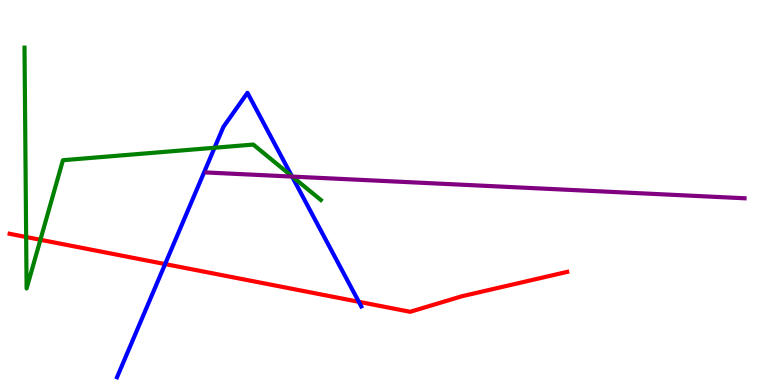[{'lines': ['blue', 'red'], 'intersections': [{'x': 2.13, 'y': 3.14}, {'x': 4.63, 'y': 2.16}]}, {'lines': ['green', 'red'], 'intersections': [{'x': 0.337, 'y': 3.84}, {'x': 0.521, 'y': 3.77}]}, {'lines': ['purple', 'red'], 'intersections': []}, {'lines': ['blue', 'green'], 'intersections': [{'x': 2.77, 'y': 6.16}, {'x': 3.77, 'y': 5.42}]}, {'lines': ['blue', 'purple'], 'intersections': [{'x': 3.77, 'y': 5.41}]}, {'lines': ['green', 'purple'], 'intersections': [{'x': 3.77, 'y': 5.41}]}]